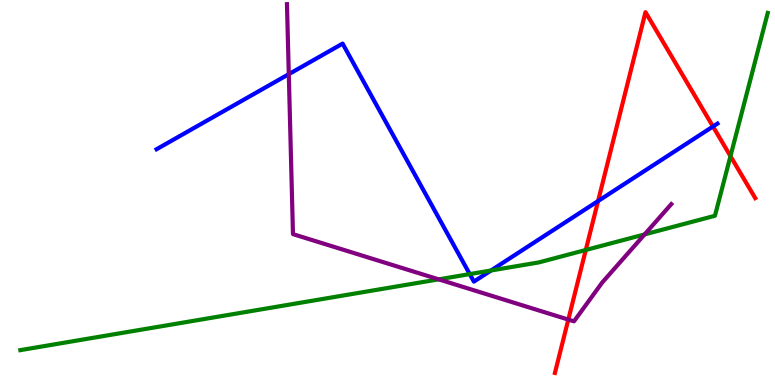[{'lines': ['blue', 'red'], 'intersections': [{'x': 7.72, 'y': 4.78}, {'x': 9.2, 'y': 6.71}]}, {'lines': ['green', 'red'], 'intersections': [{'x': 7.56, 'y': 3.51}, {'x': 9.43, 'y': 5.94}]}, {'lines': ['purple', 'red'], 'intersections': [{'x': 7.33, 'y': 1.7}]}, {'lines': ['blue', 'green'], 'intersections': [{'x': 6.06, 'y': 2.88}, {'x': 6.34, 'y': 2.97}]}, {'lines': ['blue', 'purple'], 'intersections': [{'x': 3.73, 'y': 8.07}]}, {'lines': ['green', 'purple'], 'intersections': [{'x': 5.66, 'y': 2.74}, {'x': 8.32, 'y': 3.91}]}]